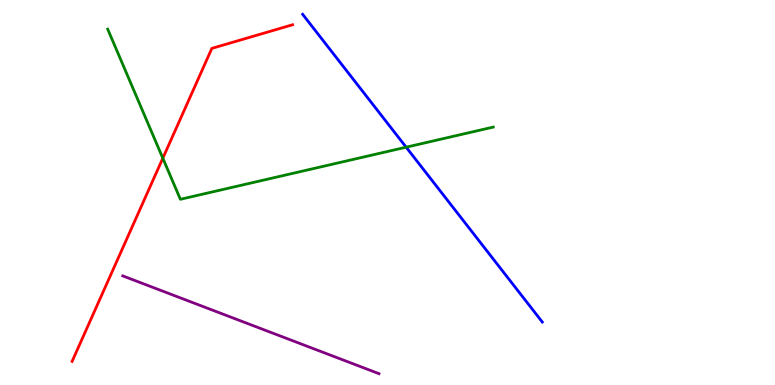[{'lines': ['blue', 'red'], 'intersections': []}, {'lines': ['green', 'red'], 'intersections': [{'x': 2.1, 'y': 5.89}]}, {'lines': ['purple', 'red'], 'intersections': []}, {'lines': ['blue', 'green'], 'intersections': [{'x': 5.24, 'y': 6.18}]}, {'lines': ['blue', 'purple'], 'intersections': []}, {'lines': ['green', 'purple'], 'intersections': []}]